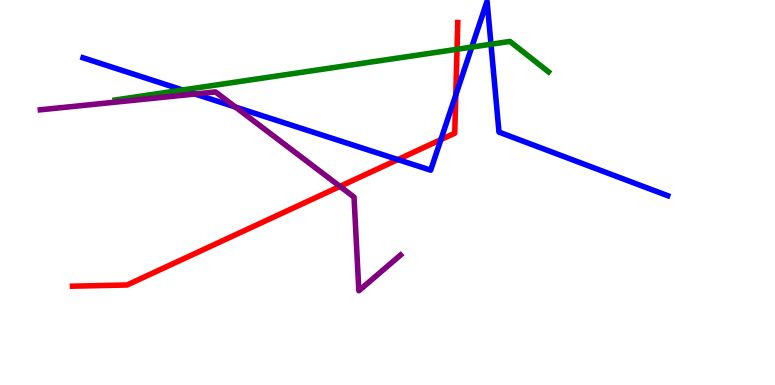[{'lines': ['blue', 'red'], 'intersections': [{'x': 5.13, 'y': 5.86}, {'x': 5.69, 'y': 6.37}, {'x': 5.88, 'y': 7.53}]}, {'lines': ['green', 'red'], 'intersections': [{'x': 5.9, 'y': 8.72}]}, {'lines': ['purple', 'red'], 'intersections': [{'x': 4.39, 'y': 5.16}]}, {'lines': ['blue', 'green'], 'intersections': [{'x': 2.36, 'y': 7.66}, {'x': 6.09, 'y': 8.78}, {'x': 6.34, 'y': 8.85}]}, {'lines': ['blue', 'purple'], 'intersections': [{'x': 2.52, 'y': 7.56}, {'x': 3.04, 'y': 7.22}]}, {'lines': ['green', 'purple'], 'intersections': []}]